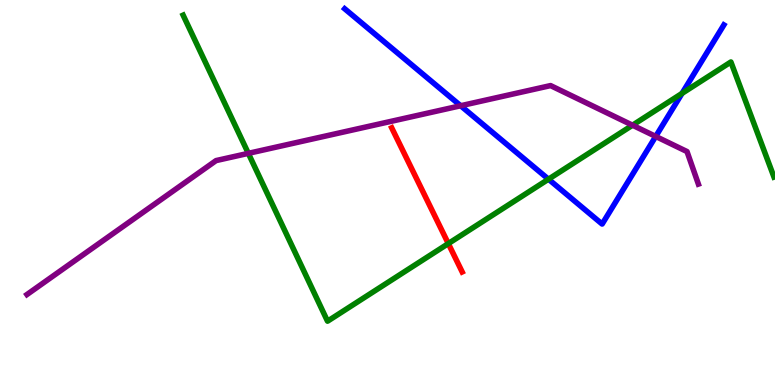[{'lines': ['blue', 'red'], 'intersections': []}, {'lines': ['green', 'red'], 'intersections': [{'x': 5.78, 'y': 3.67}]}, {'lines': ['purple', 'red'], 'intersections': []}, {'lines': ['blue', 'green'], 'intersections': [{'x': 7.08, 'y': 5.35}, {'x': 8.8, 'y': 7.57}]}, {'lines': ['blue', 'purple'], 'intersections': [{'x': 5.94, 'y': 7.25}, {'x': 8.46, 'y': 6.46}]}, {'lines': ['green', 'purple'], 'intersections': [{'x': 3.2, 'y': 6.02}, {'x': 8.16, 'y': 6.75}]}]